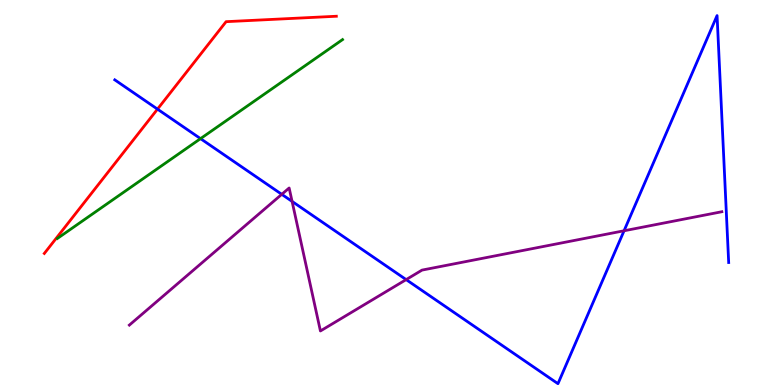[{'lines': ['blue', 'red'], 'intersections': [{'x': 2.03, 'y': 7.17}]}, {'lines': ['green', 'red'], 'intersections': []}, {'lines': ['purple', 'red'], 'intersections': []}, {'lines': ['blue', 'green'], 'intersections': [{'x': 2.59, 'y': 6.4}]}, {'lines': ['blue', 'purple'], 'intersections': [{'x': 3.64, 'y': 4.95}, {'x': 3.77, 'y': 4.77}, {'x': 5.24, 'y': 2.74}, {'x': 8.05, 'y': 4.01}]}, {'lines': ['green', 'purple'], 'intersections': []}]